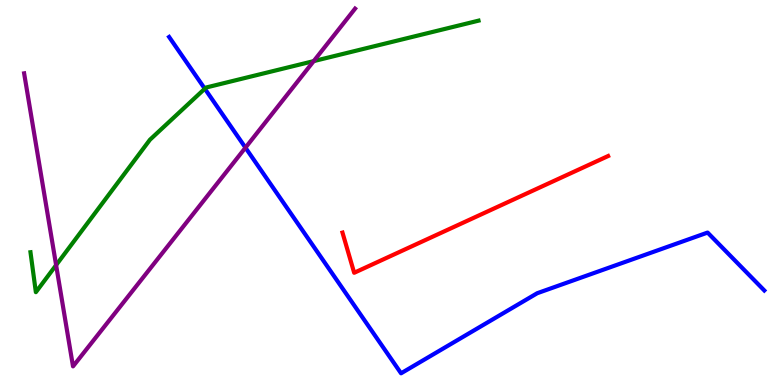[{'lines': ['blue', 'red'], 'intersections': []}, {'lines': ['green', 'red'], 'intersections': []}, {'lines': ['purple', 'red'], 'intersections': []}, {'lines': ['blue', 'green'], 'intersections': [{'x': 2.64, 'y': 7.7}]}, {'lines': ['blue', 'purple'], 'intersections': [{'x': 3.17, 'y': 6.16}]}, {'lines': ['green', 'purple'], 'intersections': [{'x': 0.724, 'y': 3.11}, {'x': 4.05, 'y': 8.41}]}]